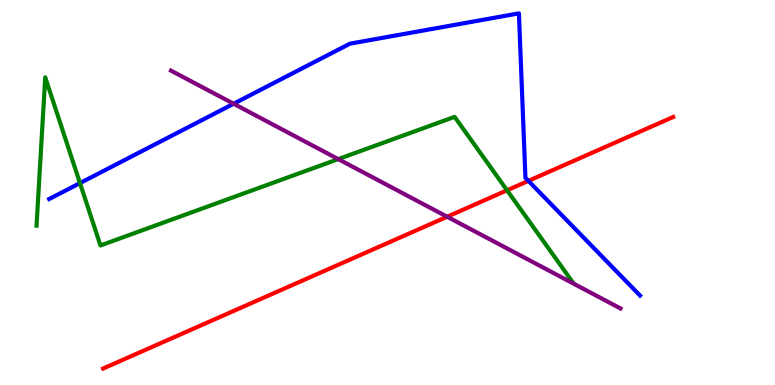[{'lines': ['blue', 'red'], 'intersections': [{'x': 6.82, 'y': 5.3}]}, {'lines': ['green', 'red'], 'intersections': [{'x': 6.54, 'y': 5.06}]}, {'lines': ['purple', 'red'], 'intersections': [{'x': 5.77, 'y': 4.37}]}, {'lines': ['blue', 'green'], 'intersections': [{'x': 1.03, 'y': 5.24}]}, {'lines': ['blue', 'purple'], 'intersections': [{'x': 3.01, 'y': 7.31}]}, {'lines': ['green', 'purple'], 'intersections': [{'x': 4.36, 'y': 5.87}]}]